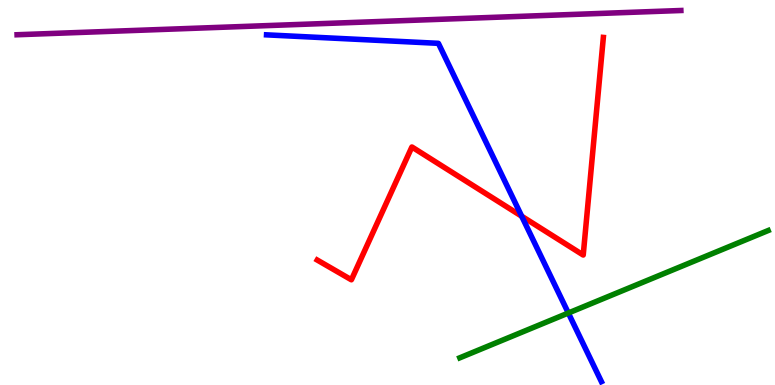[{'lines': ['blue', 'red'], 'intersections': [{'x': 6.73, 'y': 4.38}]}, {'lines': ['green', 'red'], 'intersections': []}, {'lines': ['purple', 'red'], 'intersections': []}, {'lines': ['blue', 'green'], 'intersections': [{'x': 7.33, 'y': 1.87}]}, {'lines': ['blue', 'purple'], 'intersections': []}, {'lines': ['green', 'purple'], 'intersections': []}]